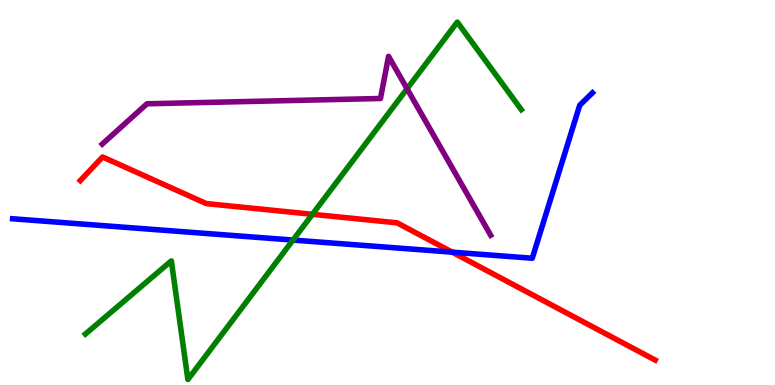[{'lines': ['blue', 'red'], 'intersections': [{'x': 5.84, 'y': 3.45}]}, {'lines': ['green', 'red'], 'intersections': [{'x': 4.03, 'y': 4.43}]}, {'lines': ['purple', 'red'], 'intersections': []}, {'lines': ['blue', 'green'], 'intersections': [{'x': 3.78, 'y': 3.76}]}, {'lines': ['blue', 'purple'], 'intersections': []}, {'lines': ['green', 'purple'], 'intersections': [{'x': 5.25, 'y': 7.69}]}]